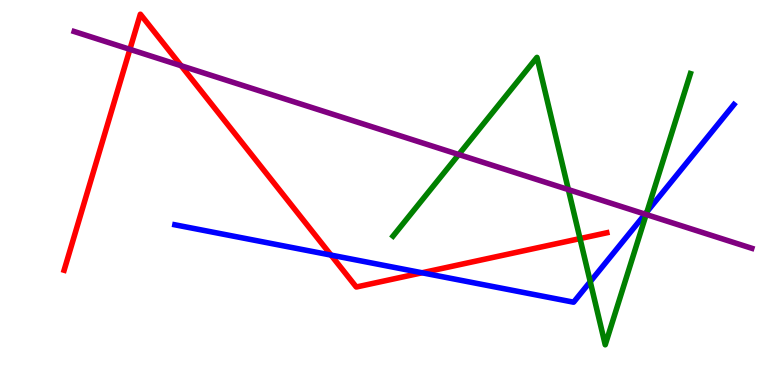[{'lines': ['blue', 'red'], 'intersections': [{'x': 4.27, 'y': 3.37}, {'x': 5.45, 'y': 2.91}]}, {'lines': ['green', 'red'], 'intersections': [{'x': 7.48, 'y': 3.8}]}, {'lines': ['purple', 'red'], 'intersections': [{'x': 1.68, 'y': 8.72}, {'x': 2.34, 'y': 8.29}]}, {'lines': ['blue', 'green'], 'intersections': [{'x': 7.62, 'y': 2.68}, {'x': 8.35, 'y': 4.5}]}, {'lines': ['blue', 'purple'], 'intersections': [{'x': 8.32, 'y': 4.44}]}, {'lines': ['green', 'purple'], 'intersections': [{'x': 5.92, 'y': 5.99}, {'x': 7.33, 'y': 5.08}, {'x': 8.34, 'y': 4.43}]}]